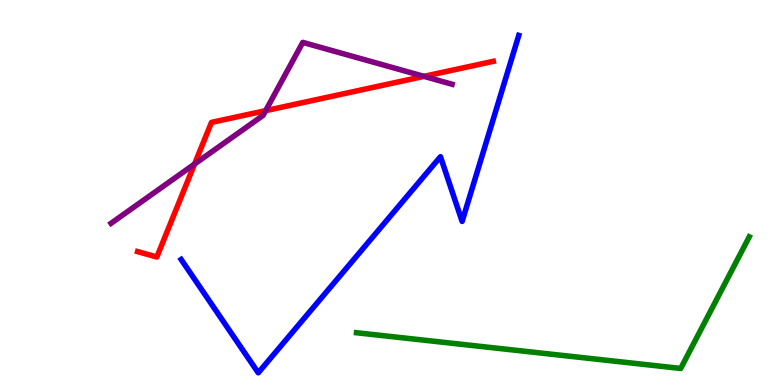[{'lines': ['blue', 'red'], 'intersections': []}, {'lines': ['green', 'red'], 'intersections': []}, {'lines': ['purple', 'red'], 'intersections': [{'x': 2.51, 'y': 5.74}, {'x': 3.43, 'y': 7.13}, {'x': 5.47, 'y': 8.02}]}, {'lines': ['blue', 'green'], 'intersections': []}, {'lines': ['blue', 'purple'], 'intersections': []}, {'lines': ['green', 'purple'], 'intersections': []}]